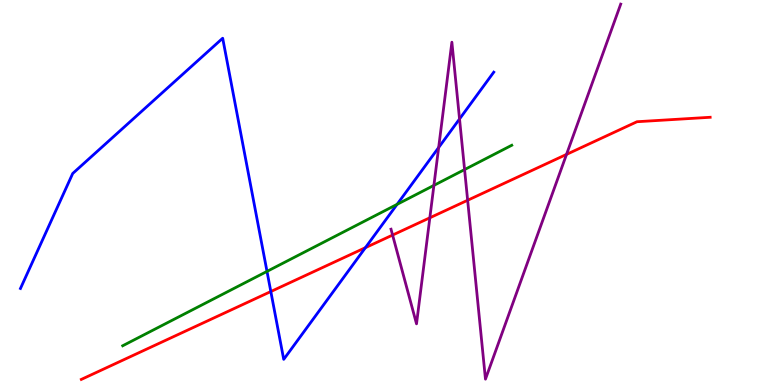[{'lines': ['blue', 'red'], 'intersections': [{'x': 3.49, 'y': 2.43}, {'x': 4.71, 'y': 3.57}]}, {'lines': ['green', 'red'], 'intersections': []}, {'lines': ['purple', 'red'], 'intersections': [{'x': 5.07, 'y': 3.89}, {'x': 5.55, 'y': 4.34}, {'x': 6.03, 'y': 4.8}, {'x': 7.31, 'y': 5.99}]}, {'lines': ['blue', 'green'], 'intersections': [{'x': 3.45, 'y': 2.95}, {'x': 5.12, 'y': 4.69}]}, {'lines': ['blue', 'purple'], 'intersections': [{'x': 5.66, 'y': 6.17}, {'x': 5.93, 'y': 6.91}]}, {'lines': ['green', 'purple'], 'intersections': [{'x': 5.6, 'y': 5.18}, {'x': 5.99, 'y': 5.6}]}]